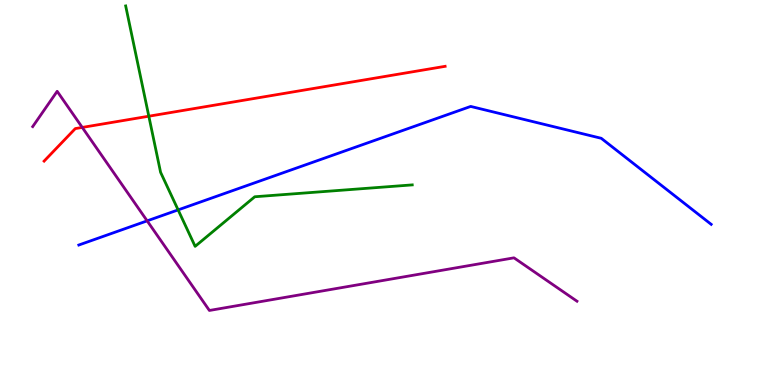[{'lines': ['blue', 'red'], 'intersections': []}, {'lines': ['green', 'red'], 'intersections': [{'x': 1.92, 'y': 6.98}]}, {'lines': ['purple', 'red'], 'intersections': [{'x': 1.06, 'y': 6.69}]}, {'lines': ['blue', 'green'], 'intersections': [{'x': 2.3, 'y': 4.55}]}, {'lines': ['blue', 'purple'], 'intersections': [{'x': 1.9, 'y': 4.26}]}, {'lines': ['green', 'purple'], 'intersections': []}]